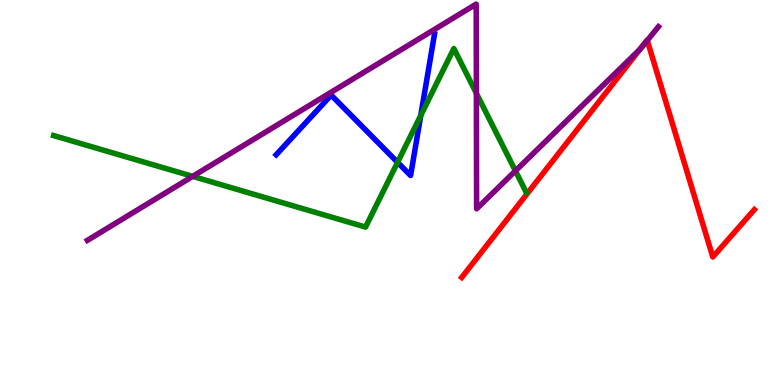[{'lines': ['blue', 'red'], 'intersections': []}, {'lines': ['green', 'red'], 'intersections': []}, {'lines': ['purple', 'red'], 'intersections': [{'x': 8.25, 'y': 8.72}, {'x': 8.35, 'y': 8.95}]}, {'lines': ['blue', 'green'], 'intersections': [{'x': 5.13, 'y': 5.78}, {'x': 5.43, 'y': 7.0}]}, {'lines': ['blue', 'purple'], 'intersections': []}, {'lines': ['green', 'purple'], 'intersections': [{'x': 2.49, 'y': 5.42}, {'x': 6.15, 'y': 7.58}, {'x': 6.65, 'y': 5.56}]}]